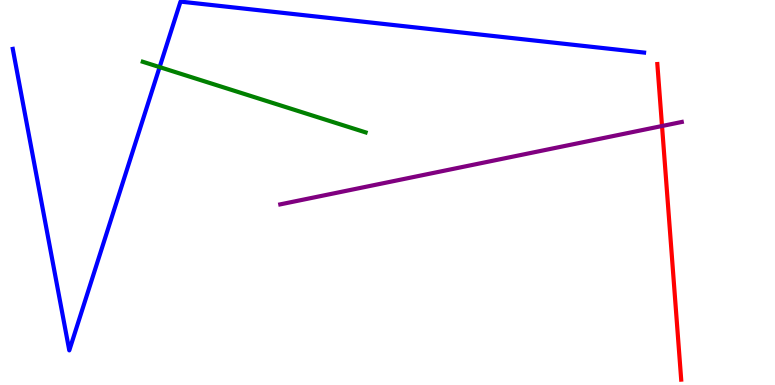[{'lines': ['blue', 'red'], 'intersections': []}, {'lines': ['green', 'red'], 'intersections': []}, {'lines': ['purple', 'red'], 'intersections': [{'x': 8.54, 'y': 6.73}]}, {'lines': ['blue', 'green'], 'intersections': [{'x': 2.06, 'y': 8.26}]}, {'lines': ['blue', 'purple'], 'intersections': []}, {'lines': ['green', 'purple'], 'intersections': []}]